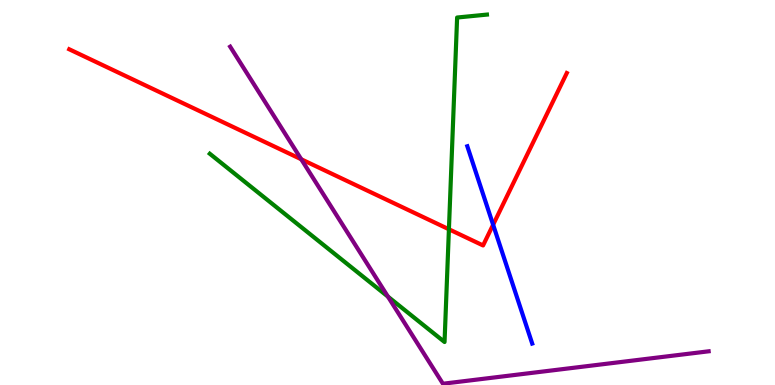[{'lines': ['blue', 'red'], 'intersections': [{'x': 6.36, 'y': 4.16}]}, {'lines': ['green', 'red'], 'intersections': [{'x': 5.79, 'y': 4.05}]}, {'lines': ['purple', 'red'], 'intersections': [{'x': 3.89, 'y': 5.86}]}, {'lines': ['blue', 'green'], 'intersections': []}, {'lines': ['blue', 'purple'], 'intersections': []}, {'lines': ['green', 'purple'], 'intersections': [{'x': 5.01, 'y': 2.3}]}]